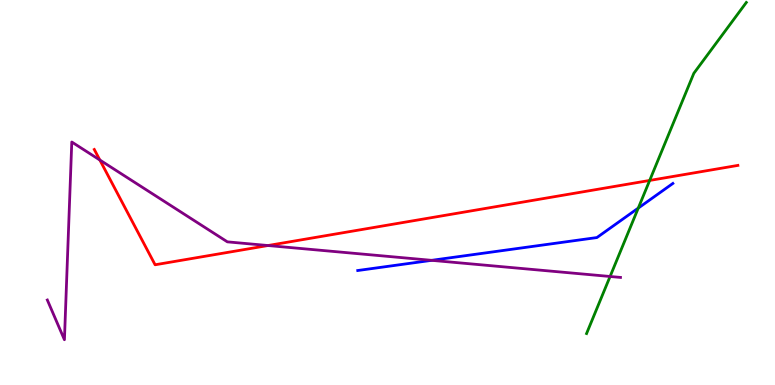[{'lines': ['blue', 'red'], 'intersections': []}, {'lines': ['green', 'red'], 'intersections': [{'x': 8.38, 'y': 5.31}]}, {'lines': ['purple', 'red'], 'intersections': [{'x': 1.29, 'y': 5.84}, {'x': 3.46, 'y': 3.62}]}, {'lines': ['blue', 'green'], 'intersections': [{'x': 8.24, 'y': 4.6}]}, {'lines': ['blue', 'purple'], 'intersections': [{'x': 5.57, 'y': 3.24}]}, {'lines': ['green', 'purple'], 'intersections': [{'x': 7.87, 'y': 2.82}]}]